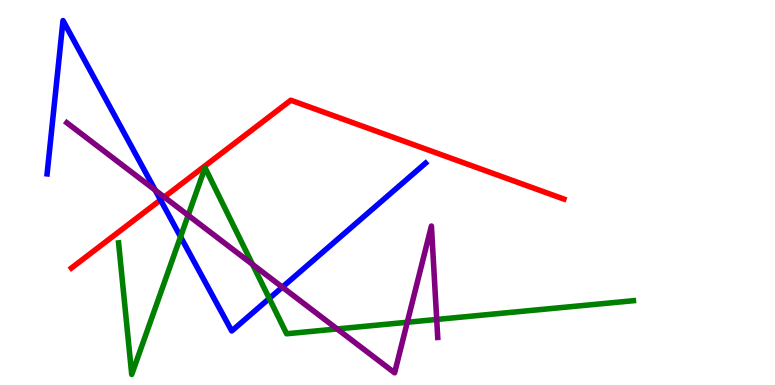[{'lines': ['blue', 'red'], 'intersections': [{'x': 2.07, 'y': 4.81}]}, {'lines': ['green', 'red'], 'intersections': []}, {'lines': ['purple', 'red'], 'intersections': [{'x': 2.12, 'y': 4.88}]}, {'lines': ['blue', 'green'], 'intersections': [{'x': 2.33, 'y': 3.85}, {'x': 3.47, 'y': 2.25}]}, {'lines': ['blue', 'purple'], 'intersections': [{'x': 2.0, 'y': 5.06}, {'x': 3.64, 'y': 2.54}]}, {'lines': ['green', 'purple'], 'intersections': [{'x': 2.43, 'y': 4.41}, {'x': 3.26, 'y': 3.13}, {'x': 4.35, 'y': 1.46}, {'x': 5.26, 'y': 1.63}, {'x': 5.63, 'y': 1.7}]}]